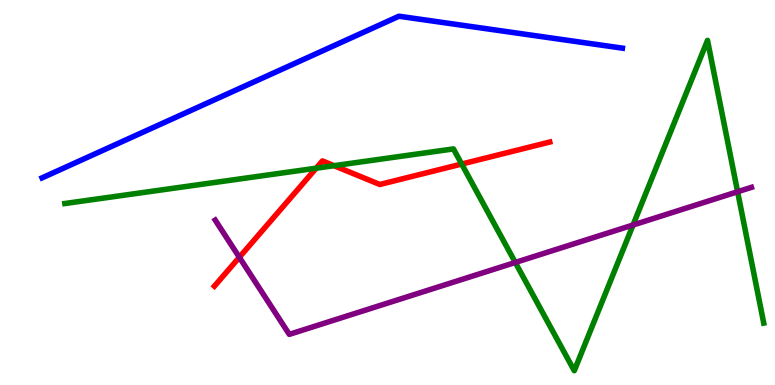[{'lines': ['blue', 'red'], 'intersections': []}, {'lines': ['green', 'red'], 'intersections': [{'x': 4.08, 'y': 5.63}, {'x': 4.31, 'y': 5.7}, {'x': 5.96, 'y': 5.74}]}, {'lines': ['purple', 'red'], 'intersections': [{'x': 3.09, 'y': 3.32}]}, {'lines': ['blue', 'green'], 'intersections': []}, {'lines': ['blue', 'purple'], 'intersections': []}, {'lines': ['green', 'purple'], 'intersections': [{'x': 6.65, 'y': 3.18}, {'x': 8.17, 'y': 4.16}, {'x': 9.52, 'y': 5.02}]}]